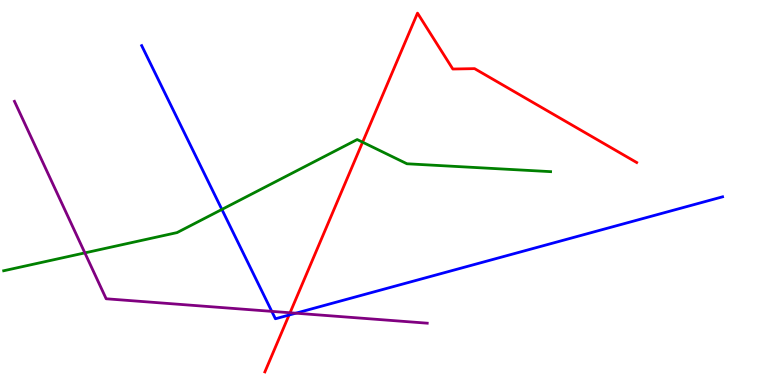[{'lines': ['blue', 'red'], 'intersections': [{'x': 3.73, 'y': 1.82}]}, {'lines': ['green', 'red'], 'intersections': [{'x': 4.68, 'y': 6.31}]}, {'lines': ['purple', 'red'], 'intersections': [{'x': 3.74, 'y': 1.88}]}, {'lines': ['blue', 'green'], 'intersections': [{'x': 2.86, 'y': 4.56}]}, {'lines': ['blue', 'purple'], 'intersections': [{'x': 3.51, 'y': 1.91}, {'x': 3.82, 'y': 1.87}]}, {'lines': ['green', 'purple'], 'intersections': [{'x': 1.09, 'y': 3.43}]}]